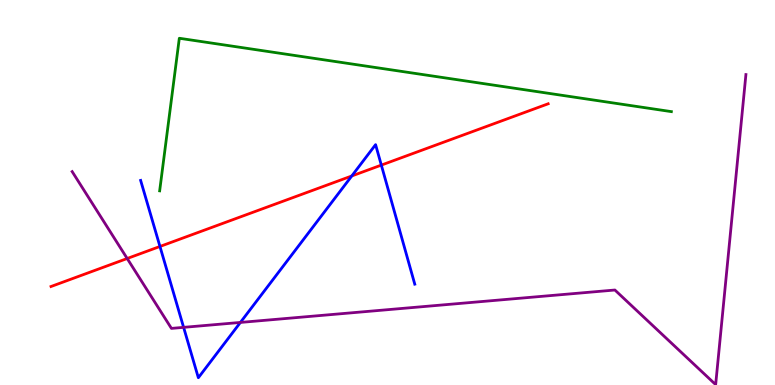[{'lines': ['blue', 'red'], 'intersections': [{'x': 2.06, 'y': 3.6}, {'x': 4.54, 'y': 5.43}, {'x': 4.92, 'y': 5.71}]}, {'lines': ['green', 'red'], 'intersections': []}, {'lines': ['purple', 'red'], 'intersections': [{'x': 1.64, 'y': 3.29}]}, {'lines': ['blue', 'green'], 'intersections': []}, {'lines': ['blue', 'purple'], 'intersections': [{'x': 2.37, 'y': 1.5}, {'x': 3.1, 'y': 1.63}]}, {'lines': ['green', 'purple'], 'intersections': []}]